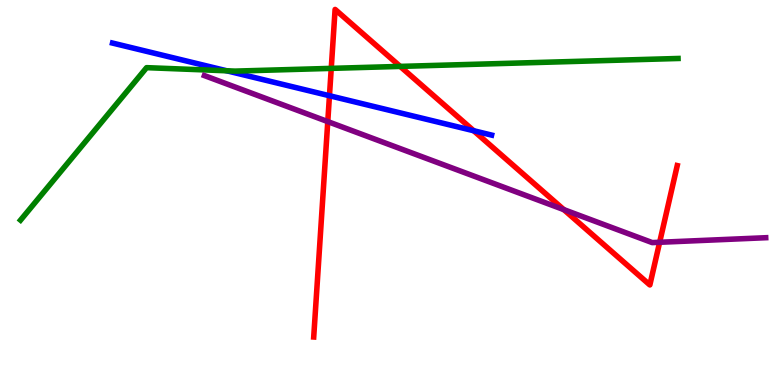[{'lines': ['blue', 'red'], 'intersections': [{'x': 4.25, 'y': 7.51}, {'x': 6.11, 'y': 6.6}]}, {'lines': ['green', 'red'], 'intersections': [{'x': 4.27, 'y': 8.22}, {'x': 5.16, 'y': 8.28}]}, {'lines': ['purple', 'red'], 'intersections': [{'x': 4.23, 'y': 6.84}, {'x': 7.27, 'y': 4.56}, {'x': 8.51, 'y': 3.71}]}, {'lines': ['blue', 'green'], 'intersections': [{'x': 2.93, 'y': 8.16}]}, {'lines': ['blue', 'purple'], 'intersections': []}, {'lines': ['green', 'purple'], 'intersections': []}]